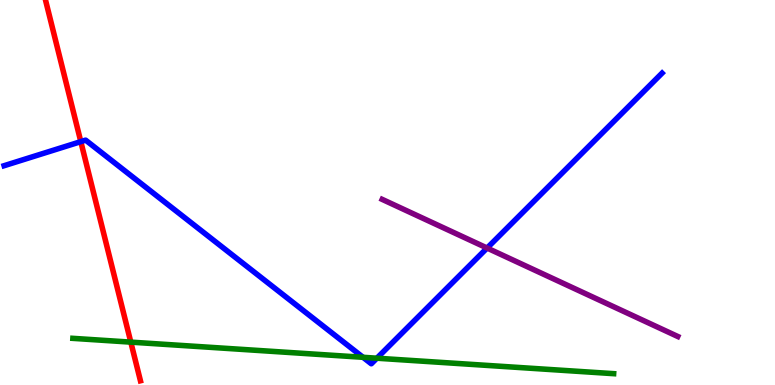[{'lines': ['blue', 'red'], 'intersections': [{'x': 1.04, 'y': 6.32}]}, {'lines': ['green', 'red'], 'intersections': [{'x': 1.69, 'y': 1.11}]}, {'lines': ['purple', 'red'], 'intersections': []}, {'lines': ['blue', 'green'], 'intersections': [{'x': 4.68, 'y': 0.719}, {'x': 4.86, 'y': 0.696}]}, {'lines': ['blue', 'purple'], 'intersections': [{'x': 6.29, 'y': 3.56}]}, {'lines': ['green', 'purple'], 'intersections': []}]